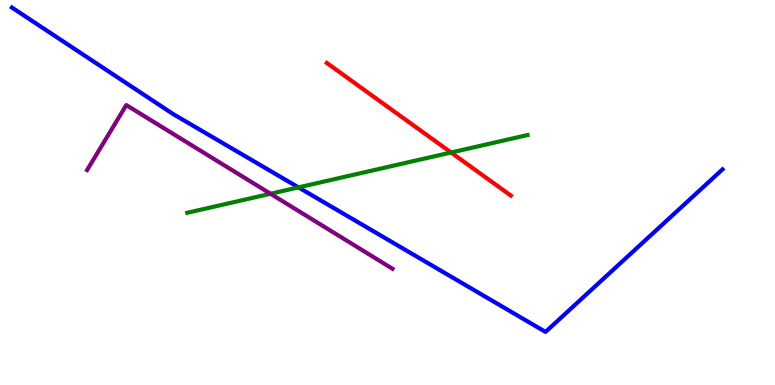[{'lines': ['blue', 'red'], 'intersections': []}, {'lines': ['green', 'red'], 'intersections': [{'x': 5.82, 'y': 6.04}]}, {'lines': ['purple', 'red'], 'intersections': []}, {'lines': ['blue', 'green'], 'intersections': [{'x': 3.85, 'y': 5.13}]}, {'lines': ['blue', 'purple'], 'intersections': []}, {'lines': ['green', 'purple'], 'intersections': [{'x': 3.49, 'y': 4.97}]}]